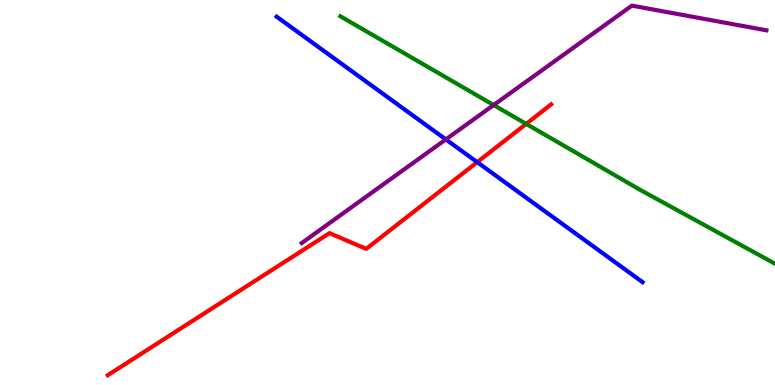[{'lines': ['blue', 'red'], 'intersections': [{'x': 6.16, 'y': 5.79}]}, {'lines': ['green', 'red'], 'intersections': [{'x': 6.79, 'y': 6.78}]}, {'lines': ['purple', 'red'], 'intersections': []}, {'lines': ['blue', 'green'], 'intersections': []}, {'lines': ['blue', 'purple'], 'intersections': [{'x': 5.75, 'y': 6.38}]}, {'lines': ['green', 'purple'], 'intersections': [{'x': 6.37, 'y': 7.27}]}]